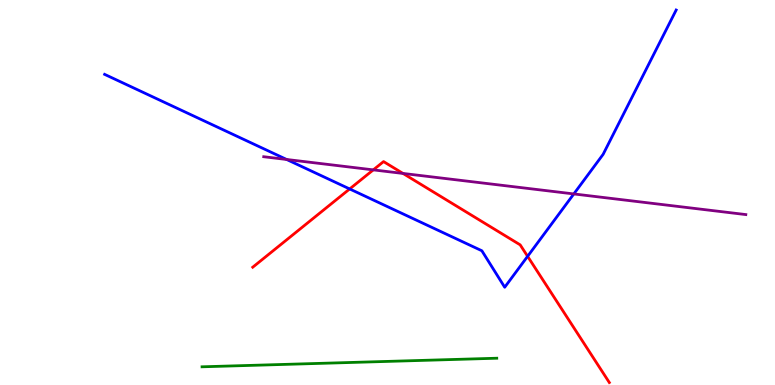[{'lines': ['blue', 'red'], 'intersections': [{'x': 4.51, 'y': 5.09}, {'x': 6.81, 'y': 3.34}]}, {'lines': ['green', 'red'], 'intersections': []}, {'lines': ['purple', 'red'], 'intersections': [{'x': 4.82, 'y': 5.59}, {'x': 5.2, 'y': 5.5}]}, {'lines': ['blue', 'green'], 'intersections': []}, {'lines': ['blue', 'purple'], 'intersections': [{'x': 3.7, 'y': 5.86}, {'x': 7.4, 'y': 4.96}]}, {'lines': ['green', 'purple'], 'intersections': []}]